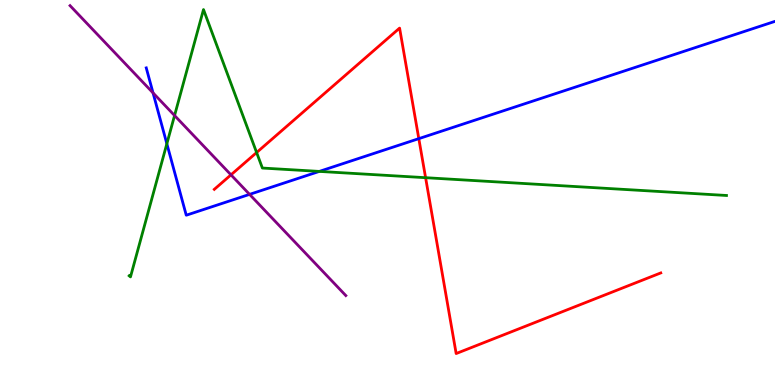[{'lines': ['blue', 'red'], 'intersections': [{'x': 5.4, 'y': 6.4}]}, {'lines': ['green', 'red'], 'intersections': [{'x': 3.31, 'y': 6.04}, {'x': 5.49, 'y': 5.38}]}, {'lines': ['purple', 'red'], 'intersections': [{'x': 2.98, 'y': 5.46}]}, {'lines': ['blue', 'green'], 'intersections': [{'x': 2.15, 'y': 6.27}, {'x': 4.12, 'y': 5.55}]}, {'lines': ['blue', 'purple'], 'intersections': [{'x': 1.97, 'y': 7.59}, {'x': 3.22, 'y': 4.95}]}, {'lines': ['green', 'purple'], 'intersections': [{'x': 2.25, 'y': 7.0}]}]